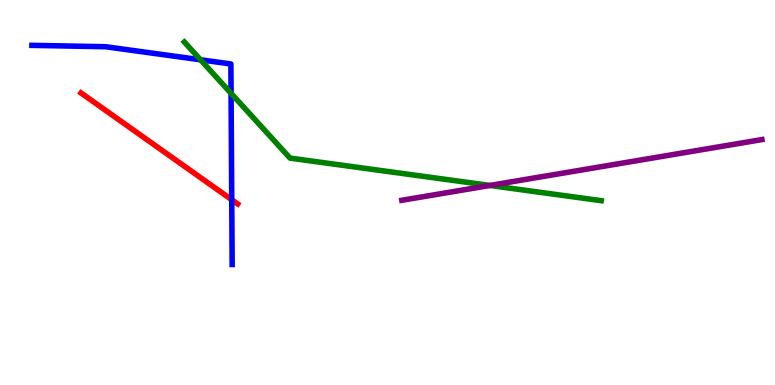[{'lines': ['blue', 'red'], 'intersections': [{'x': 2.99, 'y': 4.81}]}, {'lines': ['green', 'red'], 'intersections': []}, {'lines': ['purple', 'red'], 'intersections': []}, {'lines': ['blue', 'green'], 'intersections': [{'x': 2.59, 'y': 8.45}, {'x': 2.98, 'y': 7.58}]}, {'lines': ['blue', 'purple'], 'intersections': []}, {'lines': ['green', 'purple'], 'intersections': [{'x': 6.32, 'y': 5.18}]}]